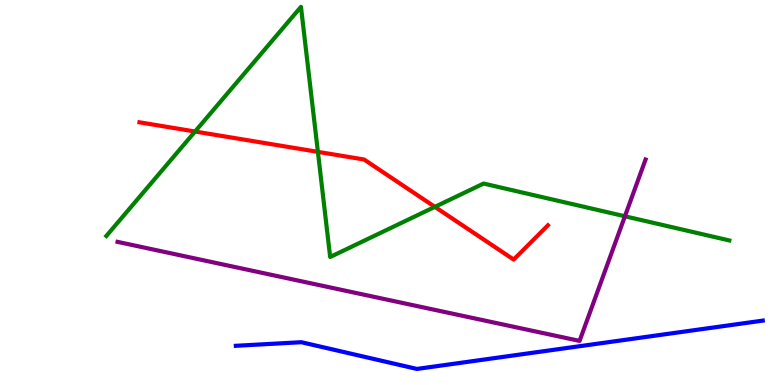[{'lines': ['blue', 'red'], 'intersections': []}, {'lines': ['green', 'red'], 'intersections': [{'x': 2.52, 'y': 6.58}, {'x': 4.1, 'y': 6.06}, {'x': 5.61, 'y': 4.63}]}, {'lines': ['purple', 'red'], 'intersections': []}, {'lines': ['blue', 'green'], 'intersections': []}, {'lines': ['blue', 'purple'], 'intersections': []}, {'lines': ['green', 'purple'], 'intersections': [{'x': 8.06, 'y': 4.38}]}]